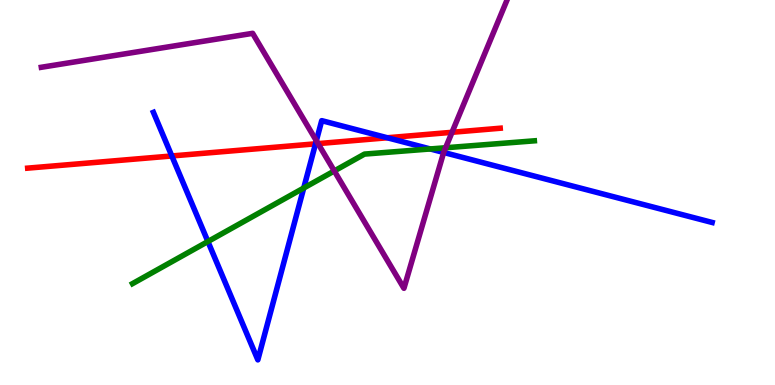[{'lines': ['blue', 'red'], 'intersections': [{'x': 2.22, 'y': 5.95}, {'x': 4.07, 'y': 6.26}, {'x': 5.0, 'y': 6.42}]}, {'lines': ['green', 'red'], 'intersections': []}, {'lines': ['purple', 'red'], 'intersections': [{'x': 4.1, 'y': 6.27}, {'x': 5.83, 'y': 6.56}]}, {'lines': ['blue', 'green'], 'intersections': [{'x': 2.68, 'y': 3.73}, {'x': 3.92, 'y': 5.12}, {'x': 5.55, 'y': 6.13}]}, {'lines': ['blue', 'purple'], 'intersections': [{'x': 4.08, 'y': 6.34}, {'x': 5.72, 'y': 6.04}]}, {'lines': ['green', 'purple'], 'intersections': [{'x': 4.31, 'y': 5.56}, {'x': 5.75, 'y': 6.16}]}]